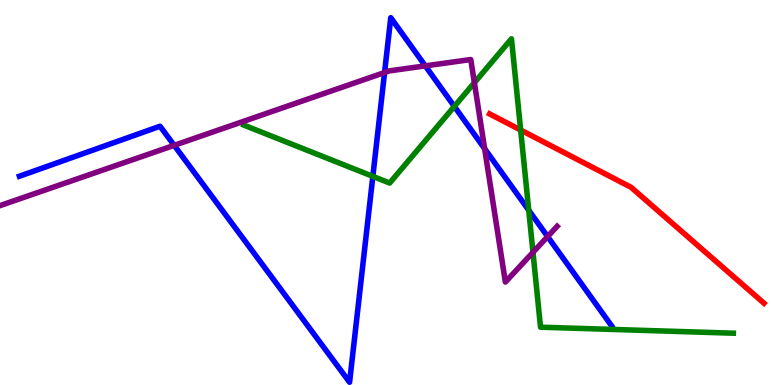[{'lines': ['blue', 'red'], 'intersections': []}, {'lines': ['green', 'red'], 'intersections': [{'x': 6.72, 'y': 6.62}]}, {'lines': ['purple', 'red'], 'intersections': []}, {'lines': ['blue', 'green'], 'intersections': [{'x': 4.81, 'y': 5.42}, {'x': 5.86, 'y': 7.24}, {'x': 6.82, 'y': 4.54}]}, {'lines': ['blue', 'purple'], 'intersections': [{'x': 2.25, 'y': 6.22}, {'x': 4.96, 'y': 8.12}, {'x': 5.49, 'y': 8.29}, {'x': 6.25, 'y': 6.14}, {'x': 7.07, 'y': 3.86}]}, {'lines': ['green', 'purple'], 'intersections': [{'x': 6.12, 'y': 7.85}, {'x': 6.88, 'y': 3.45}]}]